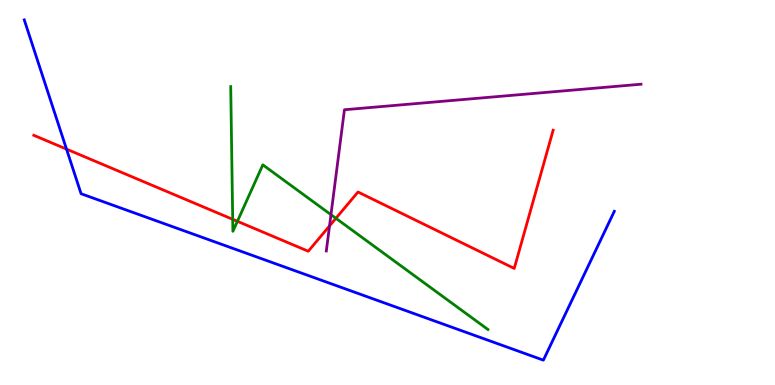[{'lines': ['blue', 'red'], 'intersections': [{'x': 0.858, 'y': 6.13}]}, {'lines': ['green', 'red'], 'intersections': [{'x': 3.0, 'y': 4.3}, {'x': 3.06, 'y': 4.25}, {'x': 4.33, 'y': 4.33}]}, {'lines': ['purple', 'red'], 'intersections': [{'x': 4.25, 'y': 4.13}]}, {'lines': ['blue', 'green'], 'intersections': []}, {'lines': ['blue', 'purple'], 'intersections': []}, {'lines': ['green', 'purple'], 'intersections': [{'x': 4.27, 'y': 4.42}]}]